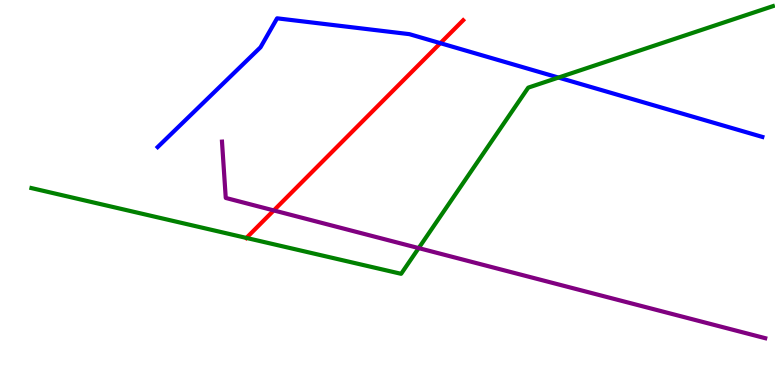[{'lines': ['blue', 'red'], 'intersections': [{'x': 5.68, 'y': 8.88}]}, {'lines': ['green', 'red'], 'intersections': [{'x': 3.18, 'y': 3.82}]}, {'lines': ['purple', 'red'], 'intersections': [{'x': 3.53, 'y': 4.53}]}, {'lines': ['blue', 'green'], 'intersections': [{'x': 7.21, 'y': 7.99}]}, {'lines': ['blue', 'purple'], 'intersections': []}, {'lines': ['green', 'purple'], 'intersections': [{'x': 5.4, 'y': 3.56}]}]